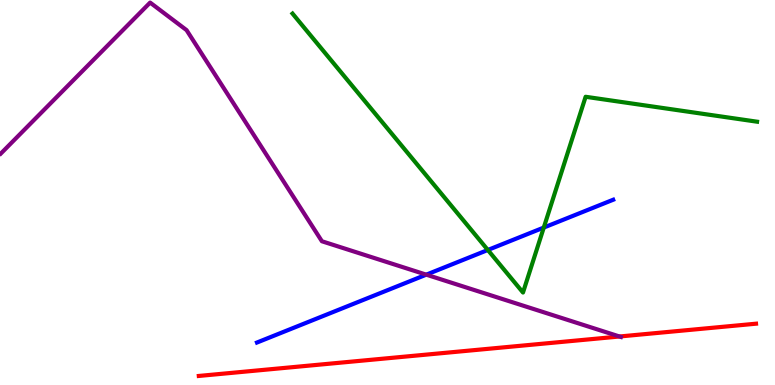[{'lines': ['blue', 'red'], 'intersections': []}, {'lines': ['green', 'red'], 'intersections': []}, {'lines': ['purple', 'red'], 'intersections': [{'x': 7.99, 'y': 1.26}]}, {'lines': ['blue', 'green'], 'intersections': [{'x': 6.29, 'y': 3.51}, {'x': 7.02, 'y': 4.09}]}, {'lines': ['blue', 'purple'], 'intersections': [{'x': 5.5, 'y': 2.87}]}, {'lines': ['green', 'purple'], 'intersections': []}]